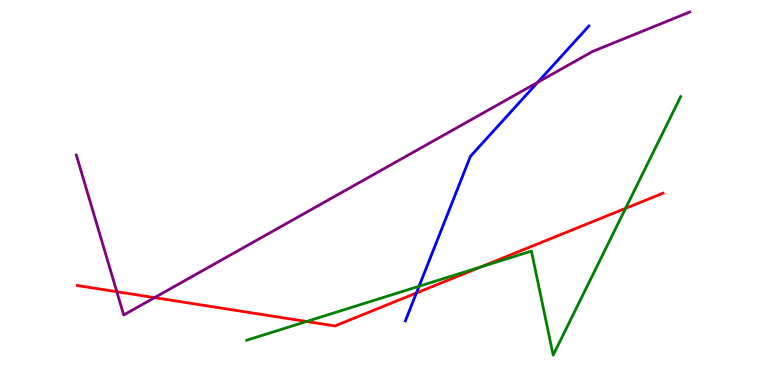[{'lines': ['blue', 'red'], 'intersections': [{'x': 5.37, 'y': 2.39}]}, {'lines': ['green', 'red'], 'intersections': [{'x': 3.96, 'y': 1.65}, {'x': 6.2, 'y': 3.07}, {'x': 8.07, 'y': 4.59}]}, {'lines': ['purple', 'red'], 'intersections': [{'x': 1.51, 'y': 2.42}, {'x': 1.99, 'y': 2.27}]}, {'lines': ['blue', 'green'], 'intersections': [{'x': 5.41, 'y': 2.56}]}, {'lines': ['blue', 'purple'], 'intersections': [{'x': 6.94, 'y': 7.86}]}, {'lines': ['green', 'purple'], 'intersections': []}]